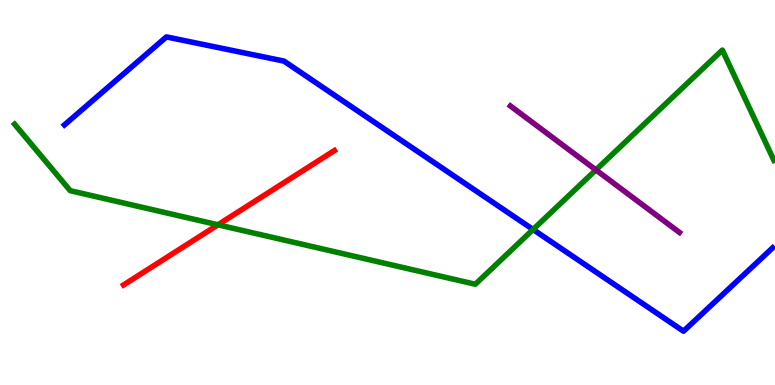[{'lines': ['blue', 'red'], 'intersections': []}, {'lines': ['green', 'red'], 'intersections': [{'x': 2.81, 'y': 4.16}]}, {'lines': ['purple', 'red'], 'intersections': []}, {'lines': ['blue', 'green'], 'intersections': [{'x': 6.88, 'y': 4.04}]}, {'lines': ['blue', 'purple'], 'intersections': []}, {'lines': ['green', 'purple'], 'intersections': [{'x': 7.69, 'y': 5.59}]}]